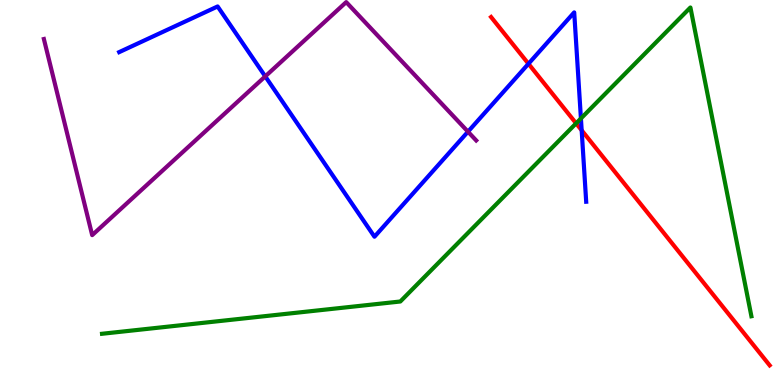[{'lines': ['blue', 'red'], 'intersections': [{'x': 6.82, 'y': 8.34}, {'x': 7.51, 'y': 6.62}]}, {'lines': ['green', 'red'], 'intersections': [{'x': 7.43, 'y': 6.8}]}, {'lines': ['purple', 'red'], 'intersections': []}, {'lines': ['blue', 'green'], 'intersections': [{'x': 7.5, 'y': 6.92}]}, {'lines': ['blue', 'purple'], 'intersections': [{'x': 3.42, 'y': 8.02}, {'x': 6.04, 'y': 6.58}]}, {'lines': ['green', 'purple'], 'intersections': []}]